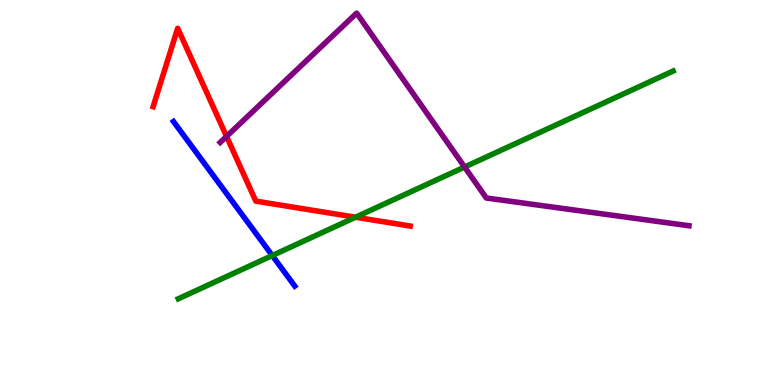[{'lines': ['blue', 'red'], 'intersections': []}, {'lines': ['green', 'red'], 'intersections': [{'x': 4.59, 'y': 4.36}]}, {'lines': ['purple', 'red'], 'intersections': [{'x': 2.92, 'y': 6.46}]}, {'lines': ['blue', 'green'], 'intersections': [{'x': 3.51, 'y': 3.36}]}, {'lines': ['blue', 'purple'], 'intersections': []}, {'lines': ['green', 'purple'], 'intersections': [{'x': 5.99, 'y': 5.66}]}]